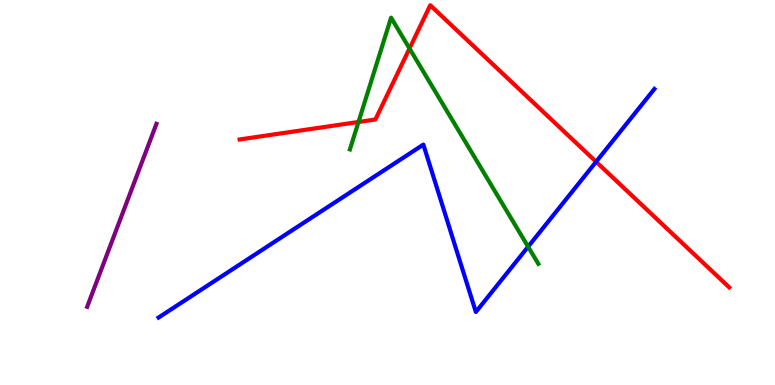[{'lines': ['blue', 'red'], 'intersections': [{'x': 7.69, 'y': 5.8}]}, {'lines': ['green', 'red'], 'intersections': [{'x': 4.63, 'y': 6.83}, {'x': 5.28, 'y': 8.74}]}, {'lines': ['purple', 'red'], 'intersections': []}, {'lines': ['blue', 'green'], 'intersections': [{'x': 6.81, 'y': 3.59}]}, {'lines': ['blue', 'purple'], 'intersections': []}, {'lines': ['green', 'purple'], 'intersections': []}]